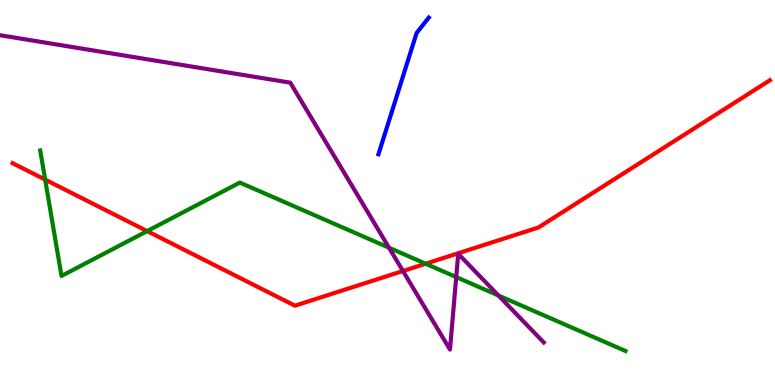[{'lines': ['blue', 'red'], 'intersections': []}, {'lines': ['green', 'red'], 'intersections': [{'x': 0.583, 'y': 5.33}, {'x': 1.9, 'y': 4.0}, {'x': 5.49, 'y': 3.15}]}, {'lines': ['purple', 'red'], 'intersections': [{'x': 5.2, 'y': 2.96}]}, {'lines': ['blue', 'green'], 'intersections': []}, {'lines': ['blue', 'purple'], 'intersections': []}, {'lines': ['green', 'purple'], 'intersections': [{'x': 5.02, 'y': 3.57}, {'x': 5.89, 'y': 2.8}, {'x': 6.43, 'y': 2.32}]}]